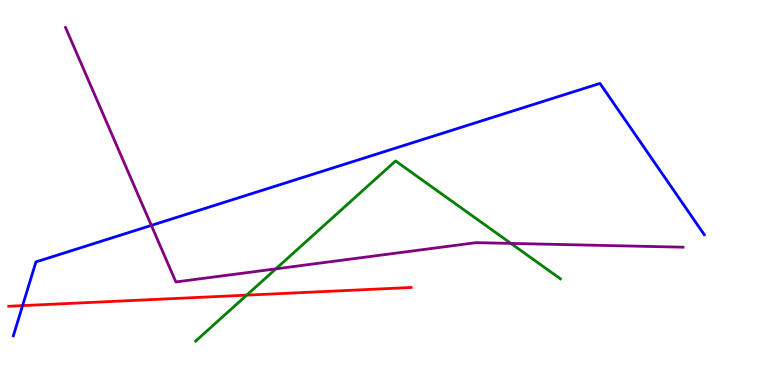[{'lines': ['blue', 'red'], 'intersections': [{'x': 0.291, 'y': 2.06}]}, {'lines': ['green', 'red'], 'intersections': [{'x': 3.18, 'y': 2.33}]}, {'lines': ['purple', 'red'], 'intersections': []}, {'lines': ['blue', 'green'], 'intersections': []}, {'lines': ['blue', 'purple'], 'intersections': [{'x': 1.95, 'y': 4.15}]}, {'lines': ['green', 'purple'], 'intersections': [{'x': 3.56, 'y': 3.02}, {'x': 6.59, 'y': 3.68}]}]